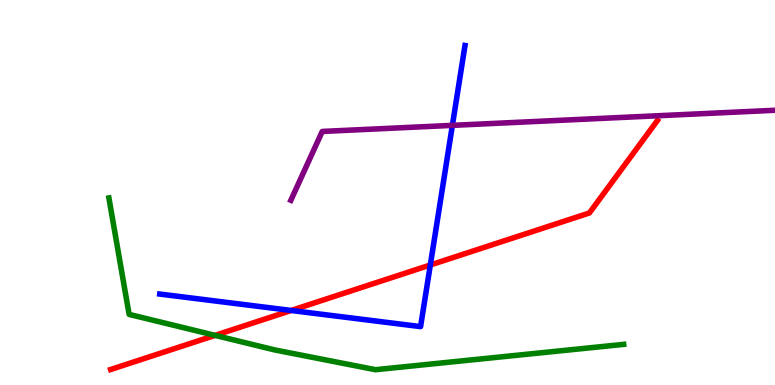[{'lines': ['blue', 'red'], 'intersections': [{'x': 3.76, 'y': 1.94}, {'x': 5.55, 'y': 3.12}]}, {'lines': ['green', 'red'], 'intersections': [{'x': 2.78, 'y': 1.29}]}, {'lines': ['purple', 'red'], 'intersections': []}, {'lines': ['blue', 'green'], 'intersections': []}, {'lines': ['blue', 'purple'], 'intersections': [{'x': 5.84, 'y': 6.74}]}, {'lines': ['green', 'purple'], 'intersections': []}]